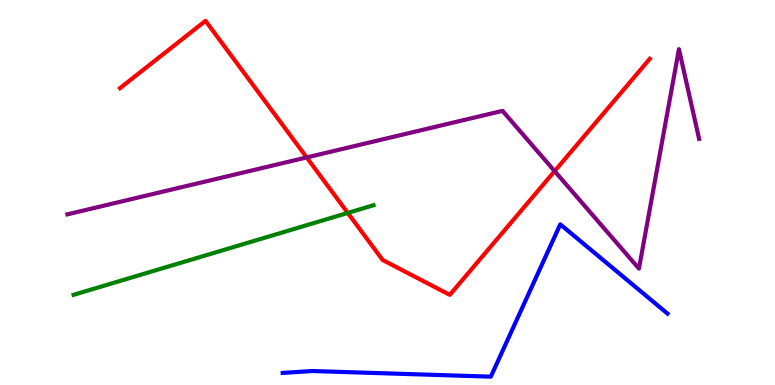[{'lines': ['blue', 'red'], 'intersections': []}, {'lines': ['green', 'red'], 'intersections': [{'x': 4.49, 'y': 4.47}]}, {'lines': ['purple', 'red'], 'intersections': [{'x': 3.96, 'y': 5.91}, {'x': 7.16, 'y': 5.56}]}, {'lines': ['blue', 'green'], 'intersections': []}, {'lines': ['blue', 'purple'], 'intersections': []}, {'lines': ['green', 'purple'], 'intersections': []}]